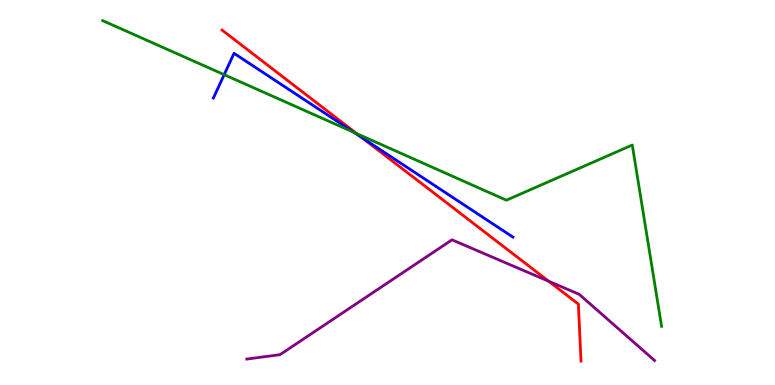[{'lines': ['blue', 'red'], 'intersections': [{'x': 4.66, 'y': 6.43}]}, {'lines': ['green', 'red'], 'intersections': [{'x': 4.6, 'y': 6.53}]}, {'lines': ['purple', 'red'], 'intersections': [{'x': 7.08, 'y': 2.7}]}, {'lines': ['blue', 'green'], 'intersections': [{'x': 2.89, 'y': 8.06}, {'x': 4.57, 'y': 6.56}]}, {'lines': ['blue', 'purple'], 'intersections': []}, {'lines': ['green', 'purple'], 'intersections': []}]